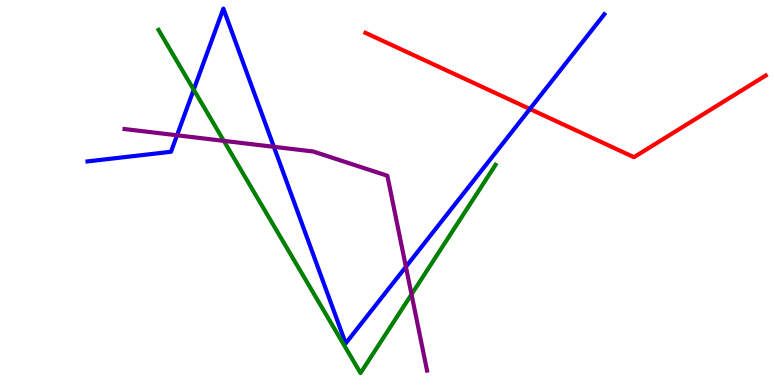[{'lines': ['blue', 'red'], 'intersections': [{'x': 6.84, 'y': 7.17}]}, {'lines': ['green', 'red'], 'intersections': []}, {'lines': ['purple', 'red'], 'intersections': []}, {'lines': ['blue', 'green'], 'intersections': [{'x': 2.5, 'y': 7.67}]}, {'lines': ['blue', 'purple'], 'intersections': [{'x': 2.28, 'y': 6.49}, {'x': 3.53, 'y': 6.19}, {'x': 5.24, 'y': 3.07}]}, {'lines': ['green', 'purple'], 'intersections': [{'x': 2.89, 'y': 6.34}, {'x': 5.31, 'y': 2.35}]}]